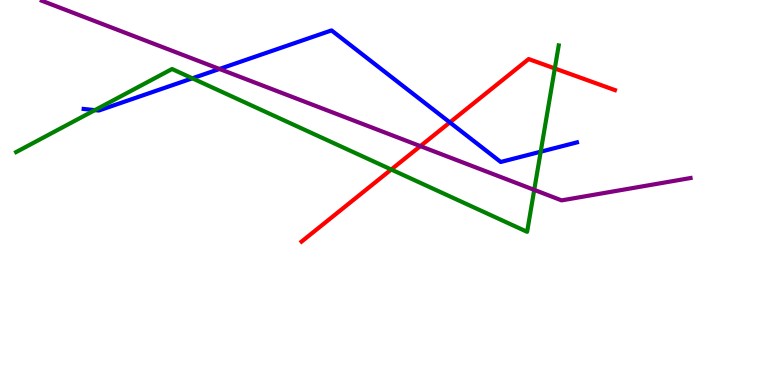[{'lines': ['blue', 'red'], 'intersections': [{'x': 5.8, 'y': 6.82}]}, {'lines': ['green', 'red'], 'intersections': [{'x': 5.05, 'y': 5.6}, {'x': 7.16, 'y': 8.22}]}, {'lines': ['purple', 'red'], 'intersections': [{'x': 5.42, 'y': 6.2}]}, {'lines': ['blue', 'green'], 'intersections': [{'x': 1.22, 'y': 7.14}, {'x': 2.48, 'y': 7.97}, {'x': 6.98, 'y': 6.06}]}, {'lines': ['blue', 'purple'], 'intersections': [{'x': 2.83, 'y': 8.21}]}, {'lines': ['green', 'purple'], 'intersections': [{'x': 6.89, 'y': 5.07}]}]